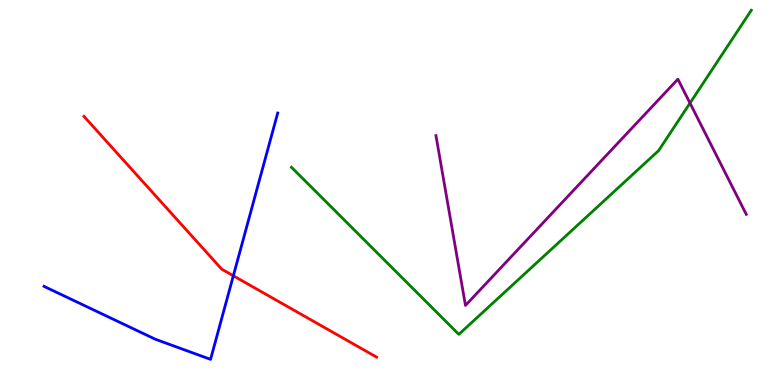[{'lines': ['blue', 'red'], 'intersections': [{'x': 3.01, 'y': 2.84}]}, {'lines': ['green', 'red'], 'intersections': []}, {'lines': ['purple', 'red'], 'intersections': []}, {'lines': ['blue', 'green'], 'intersections': []}, {'lines': ['blue', 'purple'], 'intersections': []}, {'lines': ['green', 'purple'], 'intersections': [{'x': 8.9, 'y': 7.32}]}]